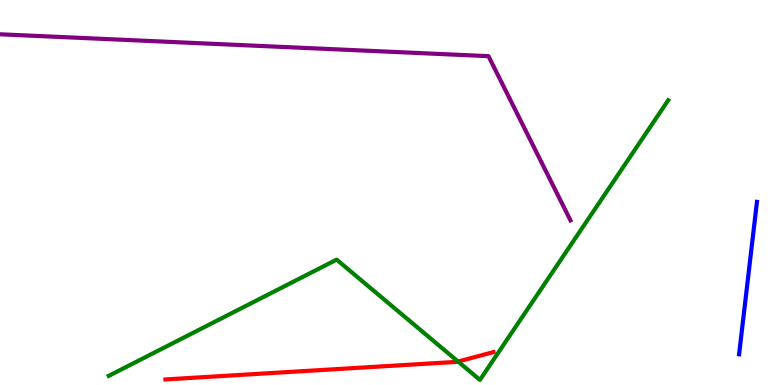[{'lines': ['blue', 'red'], 'intersections': []}, {'lines': ['green', 'red'], 'intersections': [{'x': 5.91, 'y': 0.609}]}, {'lines': ['purple', 'red'], 'intersections': []}, {'lines': ['blue', 'green'], 'intersections': []}, {'lines': ['blue', 'purple'], 'intersections': []}, {'lines': ['green', 'purple'], 'intersections': []}]